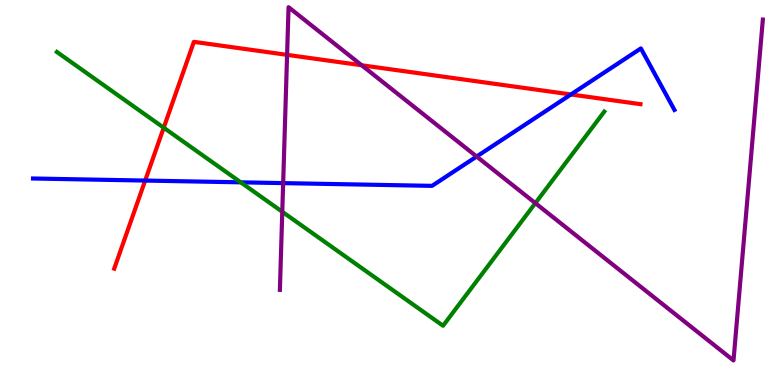[{'lines': ['blue', 'red'], 'intersections': [{'x': 1.87, 'y': 5.31}, {'x': 7.37, 'y': 7.55}]}, {'lines': ['green', 'red'], 'intersections': [{'x': 2.11, 'y': 6.68}]}, {'lines': ['purple', 'red'], 'intersections': [{'x': 3.7, 'y': 8.58}, {'x': 4.67, 'y': 8.3}]}, {'lines': ['blue', 'green'], 'intersections': [{'x': 3.11, 'y': 5.26}]}, {'lines': ['blue', 'purple'], 'intersections': [{'x': 3.65, 'y': 5.24}, {'x': 6.15, 'y': 5.93}]}, {'lines': ['green', 'purple'], 'intersections': [{'x': 3.64, 'y': 4.5}, {'x': 6.91, 'y': 4.72}]}]